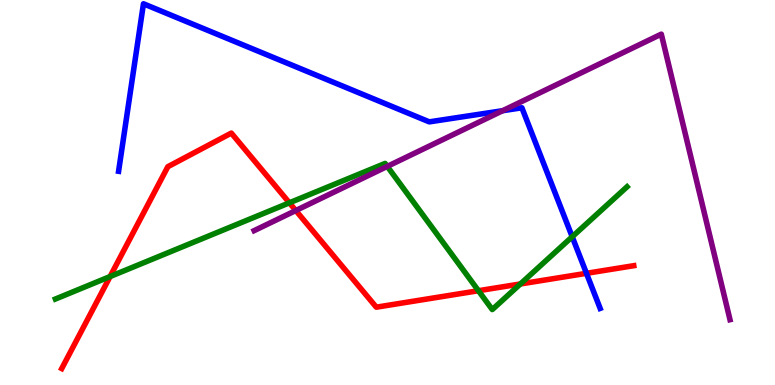[{'lines': ['blue', 'red'], 'intersections': [{'x': 7.57, 'y': 2.9}]}, {'lines': ['green', 'red'], 'intersections': [{'x': 1.42, 'y': 2.82}, {'x': 3.73, 'y': 4.73}, {'x': 6.17, 'y': 2.45}, {'x': 6.71, 'y': 2.62}]}, {'lines': ['purple', 'red'], 'intersections': [{'x': 3.82, 'y': 4.53}]}, {'lines': ['blue', 'green'], 'intersections': [{'x': 7.38, 'y': 3.85}]}, {'lines': ['blue', 'purple'], 'intersections': [{'x': 6.49, 'y': 7.12}]}, {'lines': ['green', 'purple'], 'intersections': [{'x': 5.0, 'y': 5.68}]}]